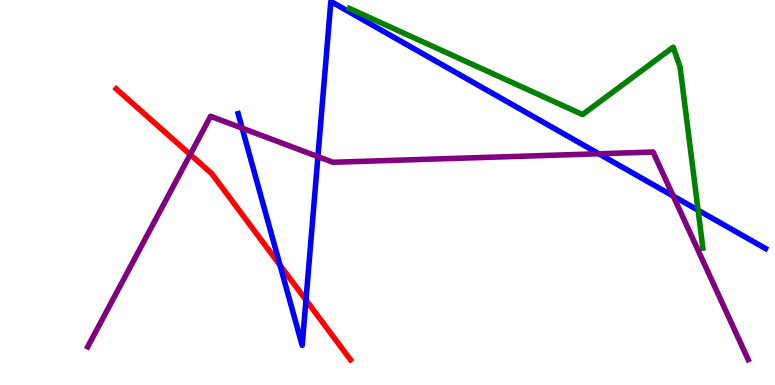[{'lines': ['blue', 'red'], 'intersections': [{'x': 3.61, 'y': 3.11}, {'x': 3.95, 'y': 2.21}]}, {'lines': ['green', 'red'], 'intersections': []}, {'lines': ['purple', 'red'], 'intersections': [{'x': 2.45, 'y': 5.99}]}, {'lines': ['blue', 'green'], 'intersections': [{'x': 9.01, 'y': 4.54}]}, {'lines': ['blue', 'purple'], 'intersections': [{'x': 3.12, 'y': 6.67}, {'x': 4.1, 'y': 5.93}, {'x': 7.73, 'y': 6.01}, {'x': 8.69, 'y': 4.91}]}, {'lines': ['green', 'purple'], 'intersections': []}]